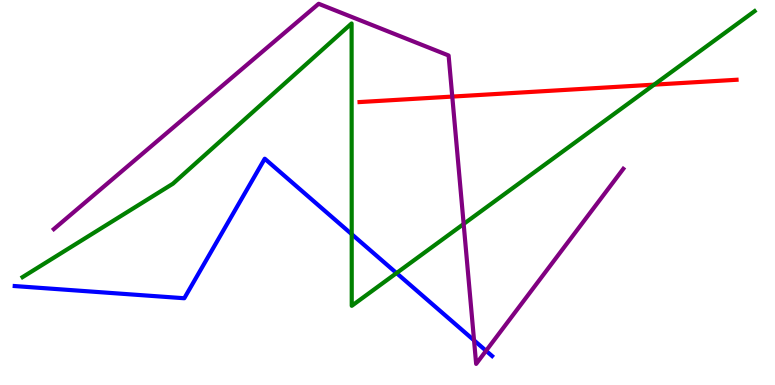[{'lines': ['blue', 'red'], 'intersections': []}, {'lines': ['green', 'red'], 'intersections': [{'x': 8.44, 'y': 7.8}]}, {'lines': ['purple', 'red'], 'intersections': [{'x': 5.84, 'y': 7.49}]}, {'lines': ['blue', 'green'], 'intersections': [{'x': 4.54, 'y': 3.92}, {'x': 5.12, 'y': 2.91}]}, {'lines': ['blue', 'purple'], 'intersections': [{'x': 6.12, 'y': 1.16}, {'x': 6.27, 'y': 0.889}]}, {'lines': ['green', 'purple'], 'intersections': [{'x': 5.98, 'y': 4.18}]}]